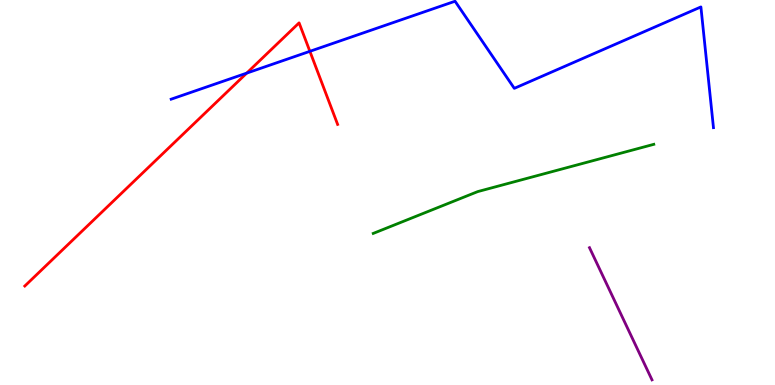[{'lines': ['blue', 'red'], 'intersections': [{'x': 3.18, 'y': 8.1}, {'x': 4.0, 'y': 8.67}]}, {'lines': ['green', 'red'], 'intersections': []}, {'lines': ['purple', 'red'], 'intersections': []}, {'lines': ['blue', 'green'], 'intersections': []}, {'lines': ['blue', 'purple'], 'intersections': []}, {'lines': ['green', 'purple'], 'intersections': []}]